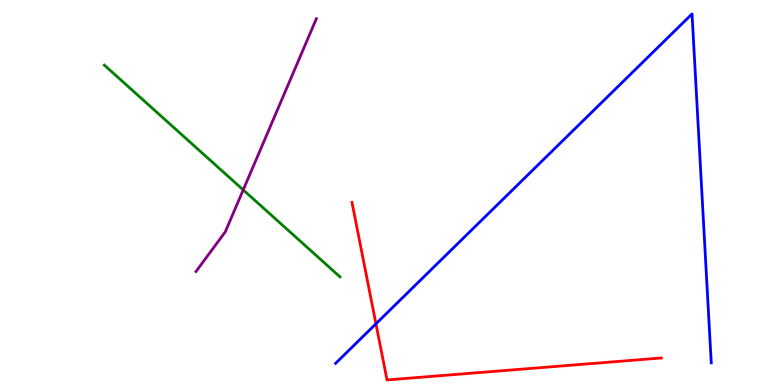[{'lines': ['blue', 'red'], 'intersections': [{'x': 4.85, 'y': 1.59}]}, {'lines': ['green', 'red'], 'intersections': []}, {'lines': ['purple', 'red'], 'intersections': []}, {'lines': ['blue', 'green'], 'intersections': []}, {'lines': ['blue', 'purple'], 'intersections': []}, {'lines': ['green', 'purple'], 'intersections': [{'x': 3.14, 'y': 5.07}]}]